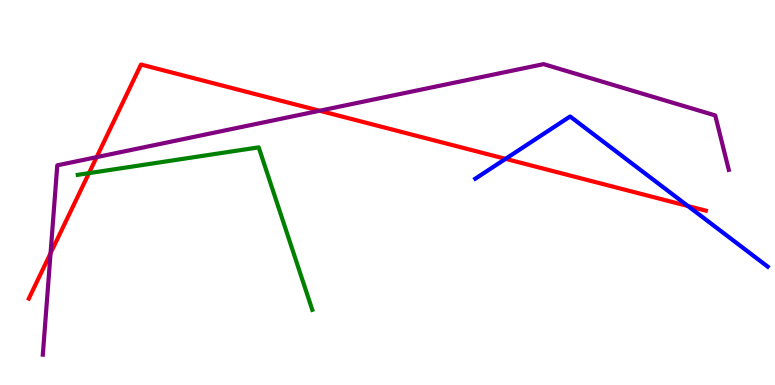[{'lines': ['blue', 'red'], 'intersections': [{'x': 6.52, 'y': 5.87}, {'x': 8.88, 'y': 4.65}]}, {'lines': ['green', 'red'], 'intersections': [{'x': 1.15, 'y': 5.5}]}, {'lines': ['purple', 'red'], 'intersections': [{'x': 0.652, 'y': 3.42}, {'x': 1.25, 'y': 5.92}, {'x': 4.12, 'y': 7.12}]}, {'lines': ['blue', 'green'], 'intersections': []}, {'lines': ['blue', 'purple'], 'intersections': []}, {'lines': ['green', 'purple'], 'intersections': []}]